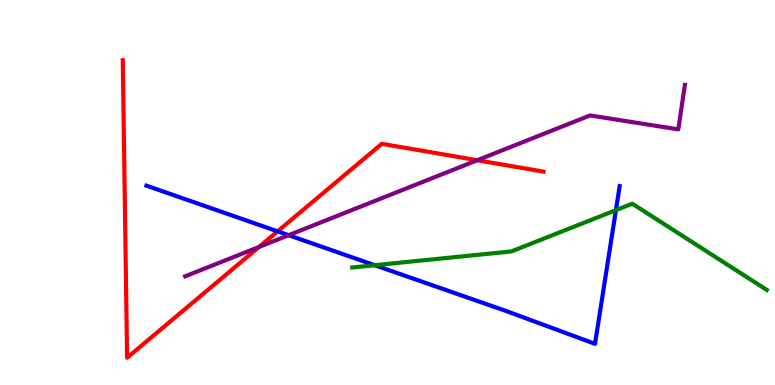[{'lines': ['blue', 'red'], 'intersections': [{'x': 3.58, 'y': 3.99}]}, {'lines': ['green', 'red'], 'intersections': []}, {'lines': ['purple', 'red'], 'intersections': [{'x': 3.34, 'y': 3.58}, {'x': 6.16, 'y': 5.84}]}, {'lines': ['blue', 'green'], 'intersections': [{'x': 4.84, 'y': 3.11}, {'x': 7.95, 'y': 4.54}]}, {'lines': ['blue', 'purple'], 'intersections': [{'x': 3.72, 'y': 3.89}]}, {'lines': ['green', 'purple'], 'intersections': []}]